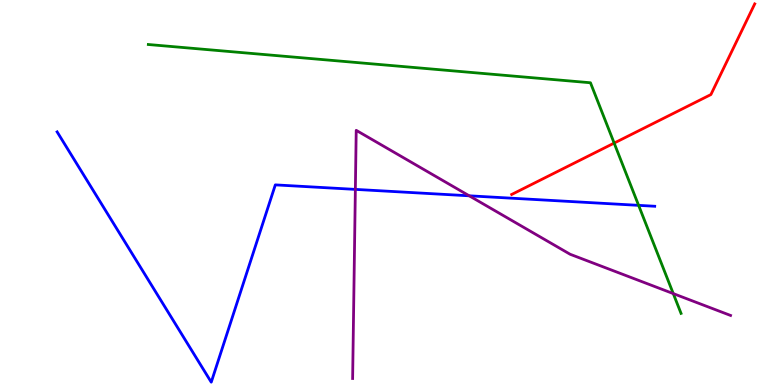[{'lines': ['blue', 'red'], 'intersections': []}, {'lines': ['green', 'red'], 'intersections': [{'x': 7.92, 'y': 6.28}]}, {'lines': ['purple', 'red'], 'intersections': []}, {'lines': ['blue', 'green'], 'intersections': [{'x': 8.24, 'y': 4.67}]}, {'lines': ['blue', 'purple'], 'intersections': [{'x': 4.59, 'y': 5.08}, {'x': 6.05, 'y': 4.91}]}, {'lines': ['green', 'purple'], 'intersections': [{'x': 8.69, 'y': 2.37}]}]